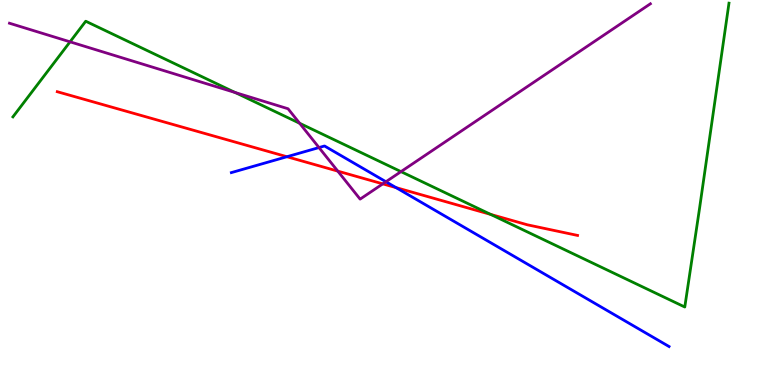[{'lines': ['blue', 'red'], 'intersections': [{'x': 3.7, 'y': 5.93}, {'x': 5.11, 'y': 5.13}]}, {'lines': ['green', 'red'], 'intersections': [{'x': 6.33, 'y': 4.43}]}, {'lines': ['purple', 'red'], 'intersections': [{'x': 4.36, 'y': 5.56}, {'x': 4.94, 'y': 5.22}]}, {'lines': ['blue', 'green'], 'intersections': []}, {'lines': ['blue', 'purple'], 'intersections': [{'x': 4.12, 'y': 6.17}, {'x': 4.98, 'y': 5.28}]}, {'lines': ['green', 'purple'], 'intersections': [{'x': 0.904, 'y': 8.91}, {'x': 3.03, 'y': 7.6}, {'x': 3.87, 'y': 6.8}, {'x': 5.17, 'y': 5.54}]}]